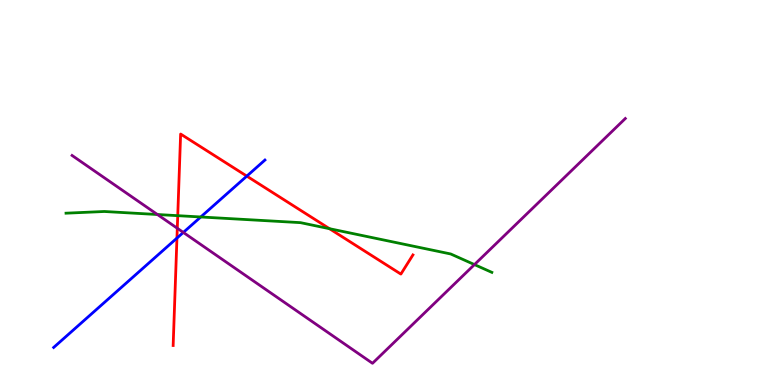[{'lines': ['blue', 'red'], 'intersections': [{'x': 2.28, 'y': 3.82}, {'x': 3.18, 'y': 5.43}]}, {'lines': ['green', 'red'], 'intersections': [{'x': 2.29, 'y': 4.4}, {'x': 4.25, 'y': 4.06}]}, {'lines': ['purple', 'red'], 'intersections': [{'x': 2.29, 'y': 4.07}]}, {'lines': ['blue', 'green'], 'intersections': [{'x': 2.59, 'y': 4.36}]}, {'lines': ['blue', 'purple'], 'intersections': [{'x': 2.37, 'y': 3.96}]}, {'lines': ['green', 'purple'], 'intersections': [{'x': 2.03, 'y': 4.43}, {'x': 6.12, 'y': 3.13}]}]